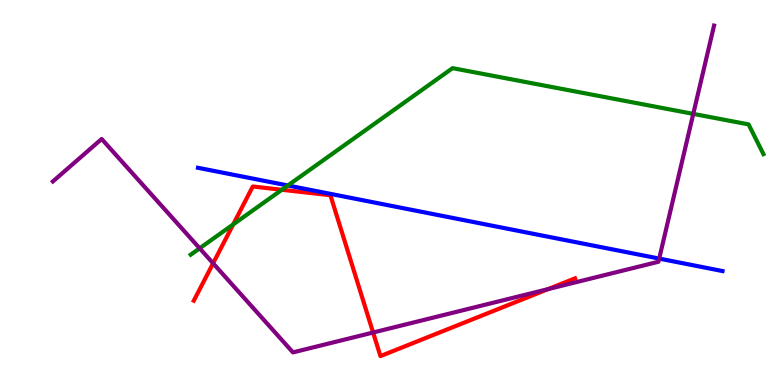[{'lines': ['blue', 'red'], 'intersections': []}, {'lines': ['green', 'red'], 'intersections': [{'x': 3.01, 'y': 4.17}, {'x': 3.64, 'y': 5.07}]}, {'lines': ['purple', 'red'], 'intersections': [{'x': 2.75, 'y': 3.16}, {'x': 4.81, 'y': 1.36}, {'x': 7.07, 'y': 2.49}]}, {'lines': ['blue', 'green'], 'intersections': [{'x': 3.71, 'y': 5.18}]}, {'lines': ['blue', 'purple'], 'intersections': [{'x': 8.51, 'y': 3.28}]}, {'lines': ['green', 'purple'], 'intersections': [{'x': 2.58, 'y': 3.55}, {'x': 8.95, 'y': 7.04}]}]